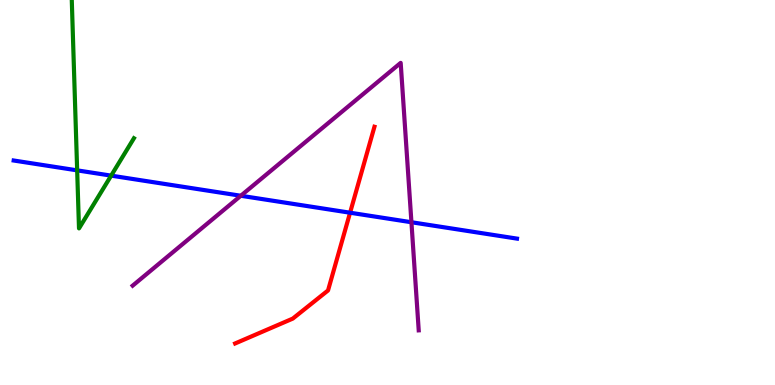[{'lines': ['blue', 'red'], 'intersections': [{'x': 4.52, 'y': 4.47}]}, {'lines': ['green', 'red'], 'intersections': []}, {'lines': ['purple', 'red'], 'intersections': []}, {'lines': ['blue', 'green'], 'intersections': [{'x': 0.996, 'y': 5.58}, {'x': 1.43, 'y': 5.44}]}, {'lines': ['blue', 'purple'], 'intersections': [{'x': 3.11, 'y': 4.92}, {'x': 5.31, 'y': 4.23}]}, {'lines': ['green', 'purple'], 'intersections': []}]